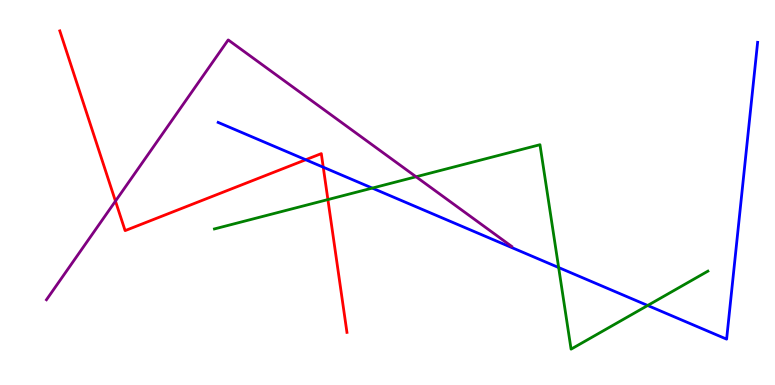[{'lines': ['blue', 'red'], 'intersections': [{'x': 3.94, 'y': 5.85}, {'x': 4.17, 'y': 5.66}]}, {'lines': ['green', 'red'], 'intersections': [{'x': 4.23, 'y': 4.82}]}, {'lines': ['purple', 'red'], 'intersections': [{'x': 1.49, 'y': 4.78}]}, {'lines': ['blue', 'green'], 'intersections': [{'x': 4.8, 'y': 5.11}, {'x': 7.21, 'y': 3.05}, {'x': 8.36, 'y': 2.07}]}, {'lines': ['blue', 'purple'], 'intersections': []}, {'lines': ['green', 'purple'], 'intersections': [{'x': 5.37, 'y': 5.41}]}]